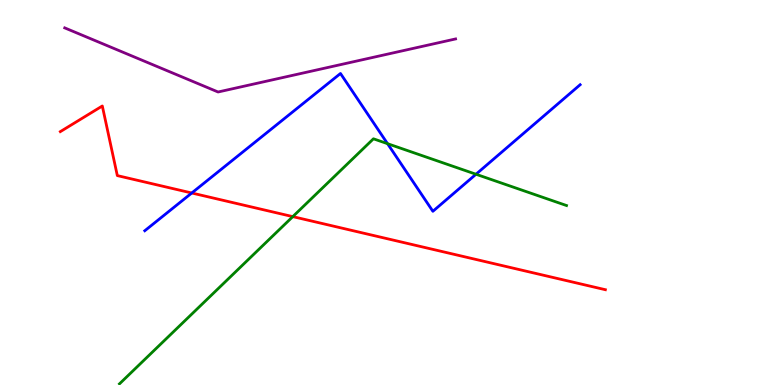[{'lines': ['blue', 'red'], 'intersections': [{'x': 2.47, 'y': 4.99}]}, {'lines': ['green', 'red'], 'intersections': [{'x': 3.78, 'y': 4.37}]}, {'lines': ['purple', 'red'], 'intersections': []}, {'lines': ['blue', 'green'], 'intersections': [{'x': 5.0, 'y': 6.27}, {'x': 6.14, 'y': 5.47}]}, {'lines': ['blue', 'purple'], 'intersections': []}, {'lines': ['green', 'purple'], 'intersections': []}]